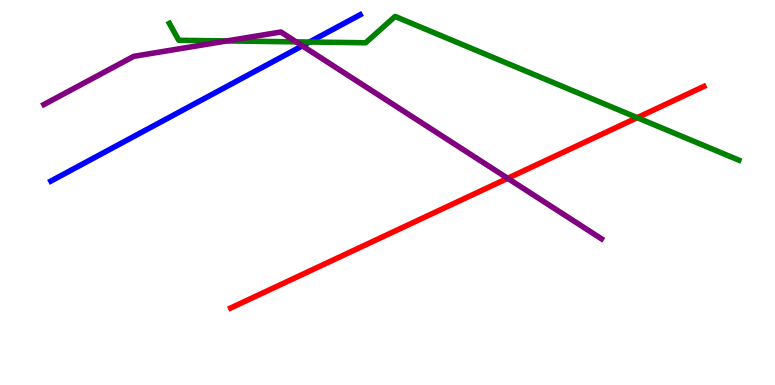[{'lines': ['blue', 'red'], 'intersections': []}, {'lines': ['green', 'red'], 'intersections': [{'x': 8.22, 'y': 6.94}]}, {'lines': ['purple', 'red'], 'intersections': [{'x': 6.55, 'y': 5.37}]}, {'lines': ['blue', 'green'], 'intersections': [{'x': 3.99, 'y': 8.91}]}, {'lines': ['blue', 'purple'], 'intersections': [{'x': 3.9, 'y': 8.81}]}, {'lines': ['green', 'purple'], 'intersections': [{'x': 2.93, 'y': 8.94}, {'x': 3.82, 'y': 8.91}]}]